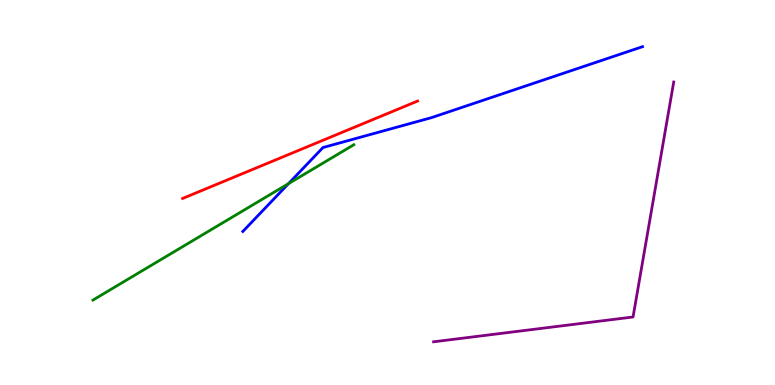[{'lines': ['blue', 'red'], 'intersections': []}, {'lines': ['green', 'red'], 'intersections': []}, {'lines': ['purple', 'red'], 'intersections': []}, {'lines': ['blue', 'green'], 'intersections': [{'x': 3.72, 'y': 5.23}]}, {'lines': ['blue', 'purple'], 'intersections': []}, {'lines': ['green', 'purple'], 'intersections': []}]